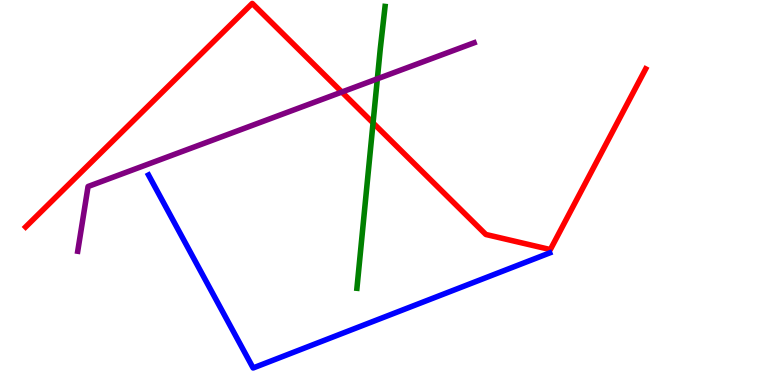[{'lines': ['blue', 'red'], 'intersections': []}, {'lines': ['green', 'red'], 'intersections': [{'x': 4.81, 'y': 6.81}]}, {'lines': ['purple', 'red'], 'intersections': [{'x': 4.41, 'y': 7.61}]}, {'lines': ['blue', 'green'], 'intersections': []}, {'lines': ['blue', 'purple'], 'intersections': []}, {'lines': ['green', 'purple'], 'intersections': [{'x': 4.87, 'y': 7.95}]}]